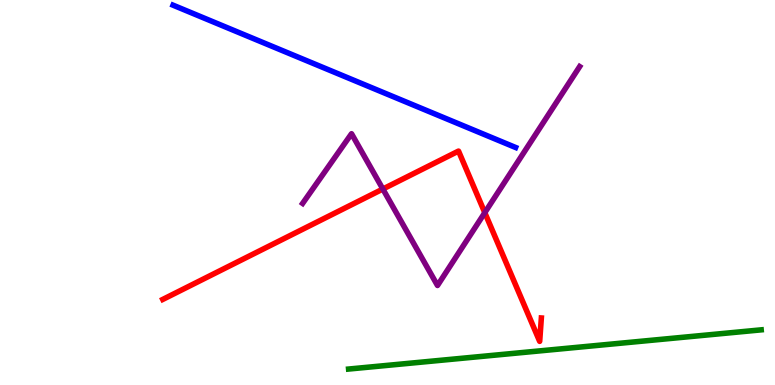[{'lines': ['blue', 'red'], 'intersections': []}, {'lines': ['green', 'red'], 'intersections': []}, {'lines': ['purple', 'red'], 'intersections': [{'x': 4.94, 'y': 5.09}, {'x': 6.26, 'y': 4.48}]}, {'lines': ['blue', 'green'], 'intersections': []}, {'lines': ['blue', 'purple'], 'intersections': []}, {'lines': ['green', 'purple'], 'intersections': []}]